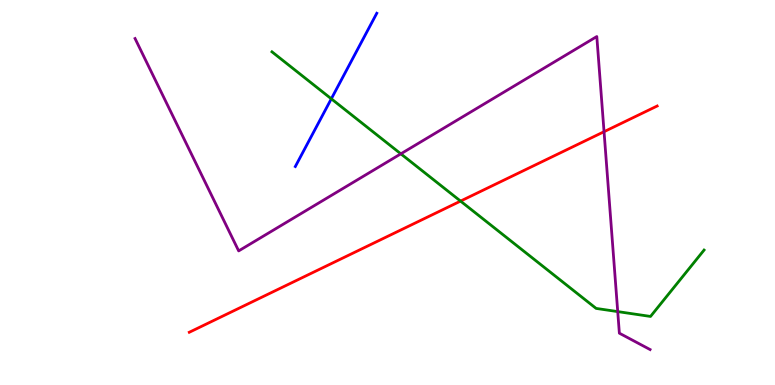[{'lines': ['blue', 'red'], 'intersections': []}, {'lines': ['green', 'red'], 'intersections': [{'x': 5.94, 'y': 4.78}]}, {'lines': ['purple', 'red'], 'intersections': [{'x': 7.79, 'y': 6.58}]}, {'lines': ['blue', 'green'], 'intersections': [{'x': 4.28, 'y': 7.43}]}, {'lines': ['blue', 'purple'], 'intersections': []}, {'lines': ['green', 'purple'], 'intersections': [{'x': 5.17, 'y': 6.0}, {'x': 7.97, 'y': 1.91}]}]